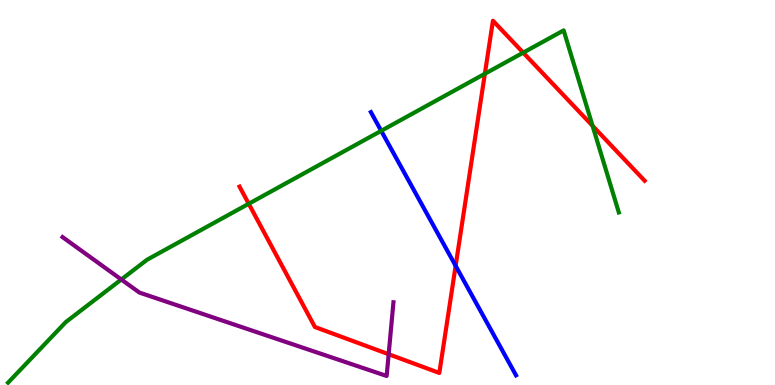[{'lines': ['blue', 'red'], 'intersections': [{'x': 5.88, 'y': 3.1}]}, {'lines': ['green', 'red'], 'intersections': [{'x': 3.21, 'y': 4.71}, {'x': 6.26, 'y': 8.08}, {'x': 6.75, 'y': 8.63}, {'x': 7.65, 'y': 6.73}]}, {'lines': ['purple', 'red'], 'intersections': [{'x': 5.01, 'y': 0.799}]}, {'lines': ['blue', 'green'], 'intersections': [{'x': 4.92, 'y': 6.6}]}, {'lines': ['blue', 'purple'], 'intersections': []}, {'lines': ['green', 'purple'], 'intersections': [{'x': 1.57, 'y': 2.74}]}]